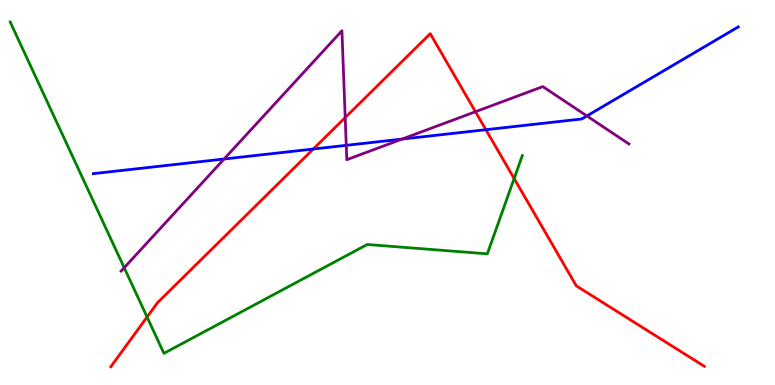[{'lines': ['blue', 'red'], 'intersections': [{'x': 4.04, 'y': 6.13}, {'x': 6.27, 'y': 6.63}]}, {'lines': ['green', 'red'], 'intersections': [{'x': 1.9, 'y': 1.77}, {'x': 6.63, 'y': 5.36}]}, {'lines': ['purple', 'red'], 'intersections': [{'x': 4.45, 'y': 6.95}, {'x': 6.13, 'y': 7.1}]}, {'lines': ['blue', 'green'], 'intersections': []}, {'lines': ['blue', 'purple'], 'intersections': [{'x': 2.89, 'y': 5.87}, {'x': 4.47, 'y': 6.23}, {'x': 5.19, 'y': 6.39}, {'x': 7.57, 'y': 6.99}]}, {'lines': ['green', 'purple'], 'intersections': [{'x': 1.6, 'y': 3.05}]}]